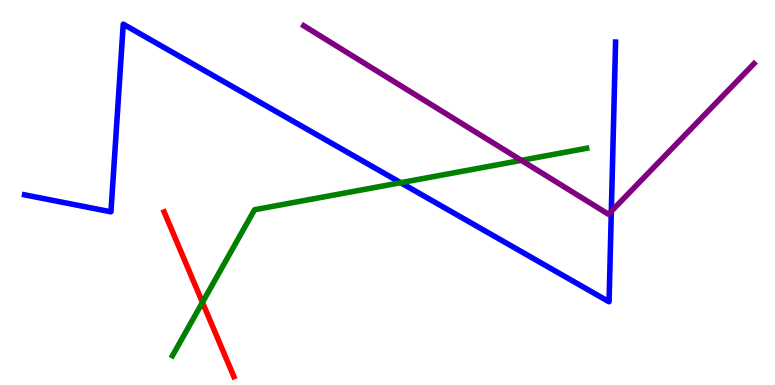[{'lines': ['blue', 'red'], 'intersections': []}, {'lines': ['green', 'red'], 'intersections': [{'x': 2.61, 'y': 2.15}]}, {'lines': ['purple', 'red'], 'intersections': []}, {'lines': ['blue', 'green'], 'intersections': [{'x': 5.17, 'y': 5.25}]}, {'lines': ['blue', 'purple'], 'intersections': [{'x': 7.89, 'y': 4.51}]}, {'lines': ['green', 'purple'], 'intersections': [{'x': 6.73, 'y': 5.83}]}]